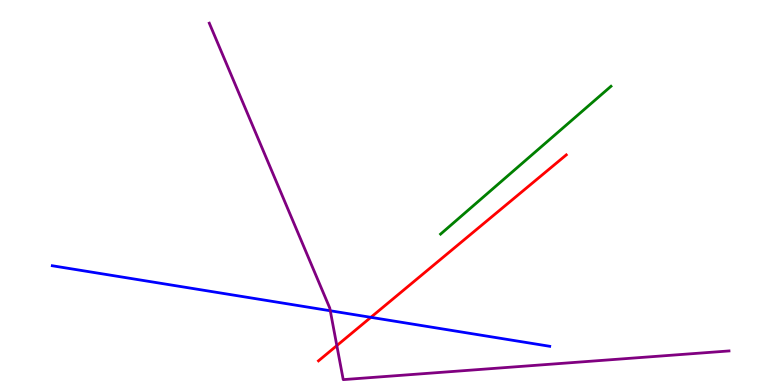[{'lines': ['blue', 'red'], 'intersections': [{'x': 4.79, 'y': 1.76}]}, {'lines': ['green', 'red'], 'intersections': []}, {'lines': ['purple', 'red'], 'intersections': [{'x': 4.35, 'y': 1.02}]}, {'lines': ['blue', 'green'], 'intersections': []}, {'lines': ['blue', 'purple'], 'intersections': [{'x': 4.26, 'y': 1.93}]}, {'lines': ['green', 'purple'], 'intersections': []}]